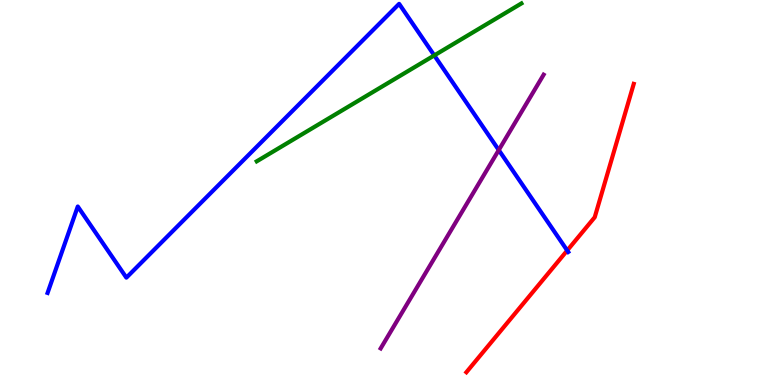[{'lines': ['blue', 'red'], 'intersections': [{'x': 7.32, 'y': 3.49}]}, {'lines': ['green', 'red'], 'intersections': []}, {'lines': ['purple', 'red'], 'intersections': []}, {'lines': ['blue', 'green'], 'intersections': [{'x': 5.6, 'y': 8.56}]}, {'lines': ['blue', 'purple'], 'intersections': [{'x': 6.44, 'y': 6.1}]}, {'lines': ['green', 'purple'], 'intersections': []}]